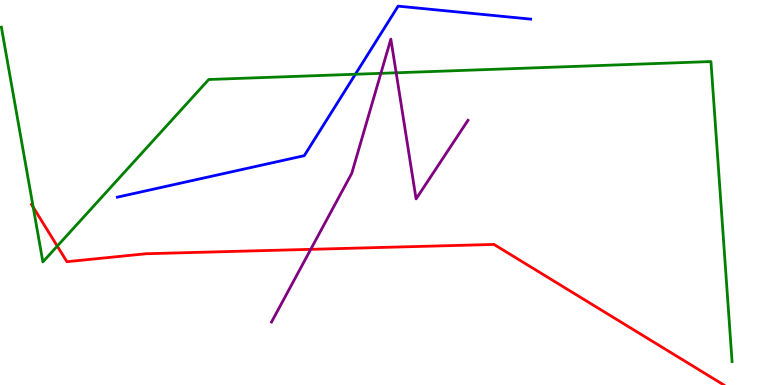[{'lines': ['blue', 'red'], 'intersections': []}, {'lines': ['green', 'red'], 'intersections': [{'x': 0.429, 'y': 4.62}, {'x': 0.739, 'y': 3.61}]}, {'lines': ['purple', 'red'], 'intersections': [{'x': 4.01, 'y': 3.52}]}, {'lines': ['blue', 'green'], 'intersections': [{'x': 4.59, 'y': 8.07}]}, {'lines': ['blue', 'purple'], 'intersections': []}, {'lines': ['green', 'purple'], 'intersections': [{'x': 4.91, 'y': 8.1}, {'x': 5.11, 'y': 8.11}]}]